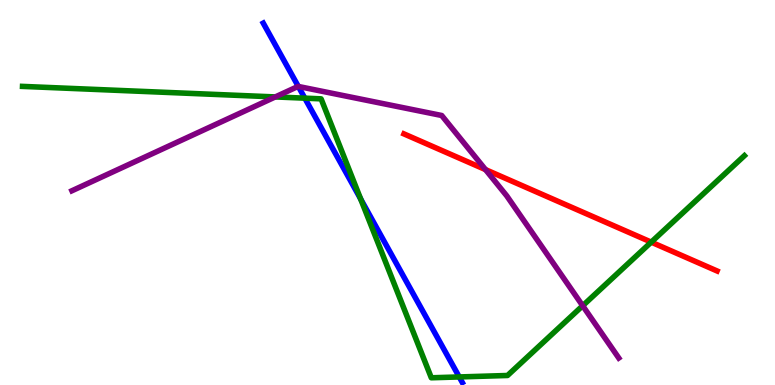[{'lines': ['blue', 'red'], 'intersections': []}, {'lines': ['green', 'red'], 'intersections': [{'x': 8.4, 'y': 3.71}]}, {'lines': ['purple', 'red'], 'intersections': [{'x': 6.26, 'y': 5.59}]}, {'lines': ['blue', 'green'], 'intersections': [{'x': 3.93, 'y': 7.45}, {'x': 4.65, 'y': 4.83}, {'x': 5.93, 'y': 0.209}]}, {'lines': ['blue', 'purple'], 'intersections': [{'x': 3.85, 'y': 7.75}]}, {'lines': ['green', 'purple'], 'intersections': [{'x': 3.55, 'y': 7.48}, {'x': 7.52, 'y': 2.06}]}]